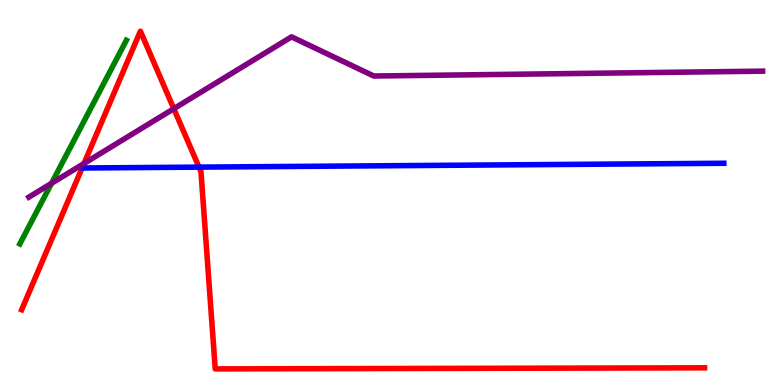[{'lines': ['blue', 'red'], 'intersections': [{'x': 2.57, 'y': 5.66}]}, {'lines': ['green', 'red'], 'intersections': []}, {'lines': ['purple', 'red'], 'intersections': [{'x': 1.08, 'y': 5.75}, {'x': 2.24, 'y': 7.18}]}, {'lines': ['blue', 'green'], 'intersections': []}, {'lines': ['blue', 'purple'], 'intersections': []}, {'lines': ['green', 'purple'], 'intersections': [{'x': 0.665, 'y': 5.24}]}]